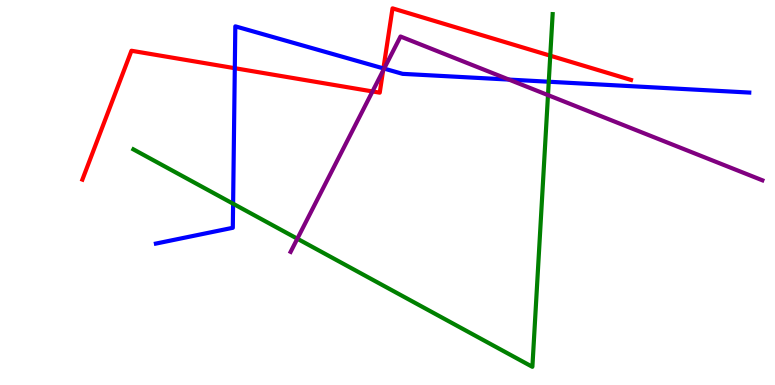[{'lines': ['blue', 'red'], 'intersections': [{'x': 3.03, 'y': 8.23}, {'x': 4.95, 'y': 8.22}]}, {'lines': ['green', 'red'], 'intersections': [{'x': 7.1, 'y': 8.55}]}, {'lines': ['purple', 'red'], 'intersections': [{'x': 4.81, 'y': 7.62}, {'x': 4.94, 'y': 8.16}]}, {'lines': ['blue', 'green'], 'intersections': [{'x': 3.01, 'y': 4.71}, {'x': 7.08, 'y': 7.88}]}, {'lines': ['blue', 'purple'], 'intersections': [{'x': 4.96, 'y': 8.22}, {'x': 6.57, 'y': 7.93}]}, {'lines': ['green', 'purple'], 'intersections': [{'x': 3.84, 'y': 3.8}, {'x': 7.07, 'y': 7.53}]}]